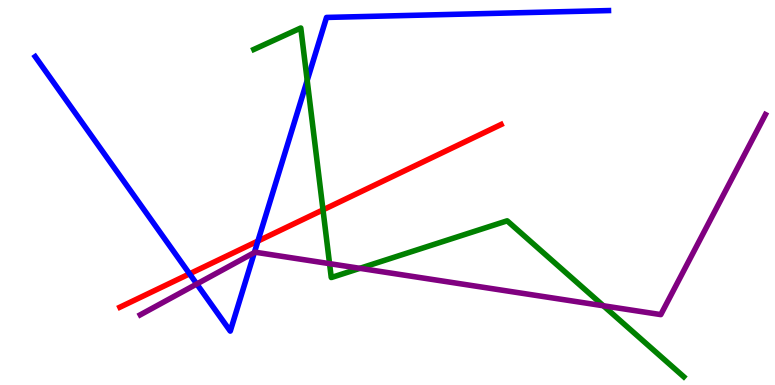[{'lines': ['blue', 'red'], 'intersections': [{'x': 2.45, 'y': 2.89}, {'x': 3.33, 'y': 3.74}]}, {'lines': ['green', 'red'], 'intersections': [{'x': 4.17, 'y': 4.55}]}, {'lines': ['purple', 'red'], 'intersections': []}, {'lines': ['blue', 'green'], 'intersections': [{'x': 3.96, 'y': 7.91}]}, {'lines': ['blue', 'purple'], 'intersections': [{'x': 2.54, 'y': 2.62}, {'x': 3.28, 'y': 3.44}]}, {'lines': ['green', 'purple'], 'intersections': [{'x': 4.25, 'y': 3.15}, {'x': 4.64, 'y': 3.03}, {'x': 7.79, 'y': 2.06}]}]